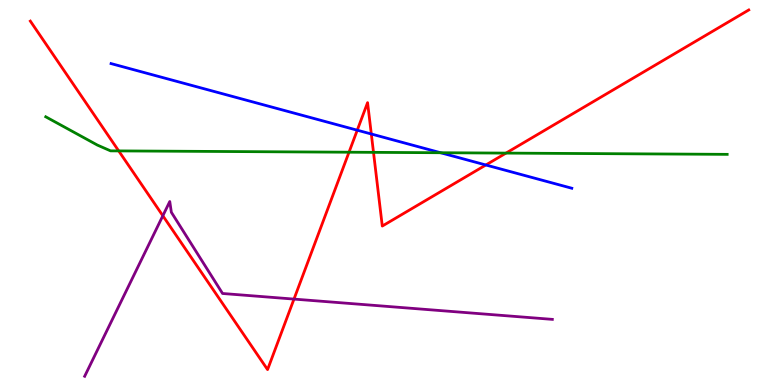[{'lines': ['blue', 'red'], 'intersections': [{'x': 4.61, 'y': 6.62}, {'x': 4.79, 'y': 6.52}, {'x': 6.27, 'y': 5.71}]}, {'lines': ['green', 'red'], 'intersections': [{'x': 1.53, 'y': 6.08}, {'x': 4.5, 'y': 6.05}, {'x': 4.82, 'y': 6.04}, {'x': 6.53, 'y': 6.02}]}, {'lines': ['purple', 'red'], 'intersections': [{'x': 2.1, 'y': 4.4}, {'x': 3.79, 'y': 2.23}]}, {'lines': ['blue', 'green'], 'intersections': [{'x': 5.68, 'y': 6.03}]}, {'lines': ['blue', 'purple'], 'intersections': []}, {'lines': ['green', 'purple'], 'intersections': []}]